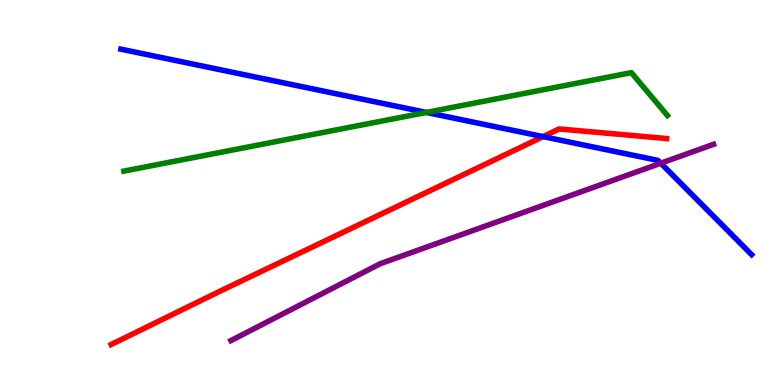[{'lines': ['blue', 'red'], 'intersections': [{'x': 7.01, 'y': 6.45}]}, {'lines': ['green', 'red'], 'intersections': []}, {'lines': ['purple', 'red'], 'intersections': []}, {'lines': ['blue', 'green'], 'intersections': [{'x': 5.5, 'y': 7.08}]}, {'lines': ['blue', 'purple'], 'intersections': [{'x': 8.53, 'y': 5.76}]}, {'lines': ['green', 'purple'], 'intersections': []}]